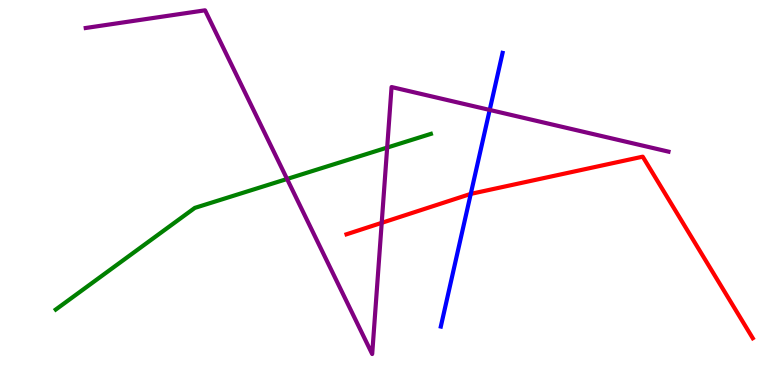[{'lines': ['blue', 'red'], 'intersections': [{'x': 6.07, 'y': 4.96}]}, {'lines': ['green', 'red'], 'intersections': []}, {'lines': ['purple', 'red'], 'intersections': [{'x': 4.93, 'y': 4.21}]}, {'lines': ['blue', 'green'], 'intersections': []}, {'lines': ['blue', 'purple'], 'intersections': [{'x': 6.32, 'y': 7.14}]}, {'lines': ['green', 'purple'], 'intersections': [{'x': 3.7, 'y': 5.35}, {'x': 5.0, 'y': 6.17}]}]